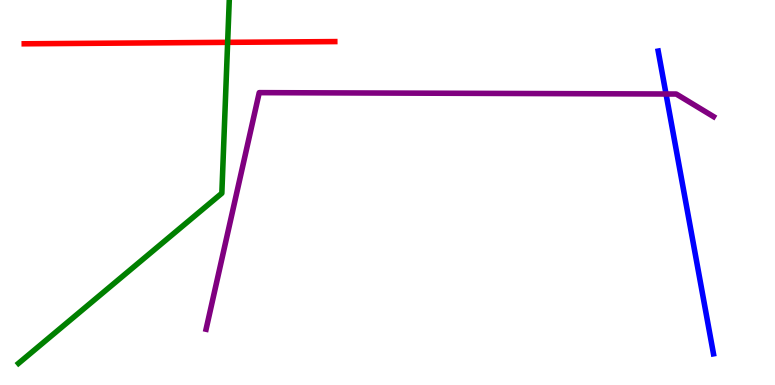[{'lines': ['blue', 'red'], 'intersections': []}, {'lines': ['green', 'red'], 'intersections': [{'x': 2.94, 'y': 8.9}]}, {'lines': ['purple', 'red'], 'intersections': []}, {'lines': ['blue', 'green'], 'intersections': []}, {'lines': ['blue', 'purple'], 'intersections': [{'x': 8.59, 'y': 7.56}]}, {'lines': ['green', 'purple'], 'intersections': []}]